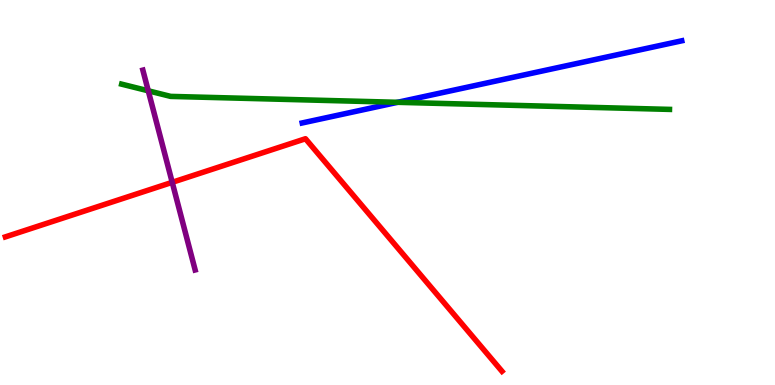[{'lines': ['blue', 'red'], 'intersections': []}, {'lines': ['green', 'red'], 'intersections': []}, {'lines': ['purple', 'red'], 'intersections': [{'x': 2.22, 'y': 5.26}]}, {'lines': ['blue', 'green'], 'intersections': [{'x': 5.13, 'y': 7.34}]}, {'lines': ['blue', 'purple'], 'intersections': []}, {'lines': ['green', 'purple'], 'intersections': [{'x': 1.91, 'y': 7.64}]}]